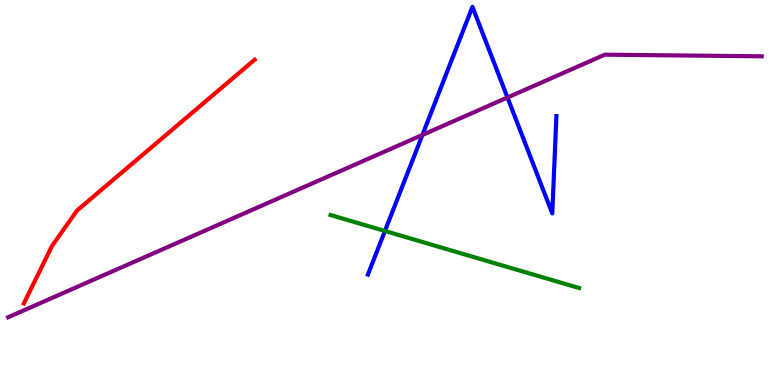[{'lines': ['blue', 'red'], 'intersections': []}, {'lines': ['green', 'red'], 'intersections': []}, {'lines': ['purple', 'red'], 'intersections': []}, {'lines': ['blue', 'green'], 'intersections': [{'x': 4.97, 'y': 4.0}]}, {'lines': ['blue', 'purple'], 'intersections': [{'x': 5.45, 'y': 6.5}, {'x': 6.55, 'y': 7.47}]}, {'lines': ['green', 'purple'], 'intersections': []}]